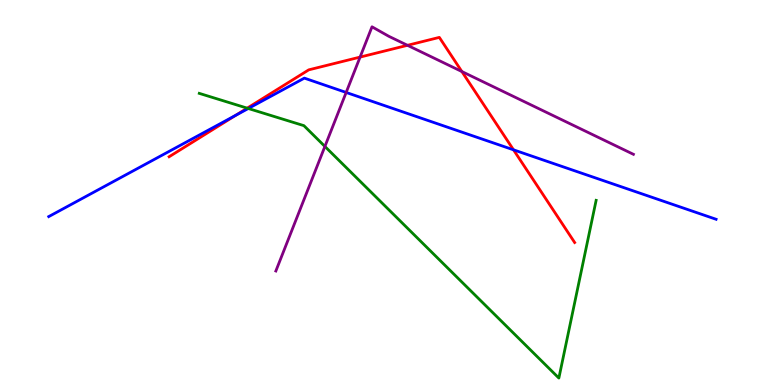[{'lines': ['blue', 'red'], 'intersections': [{'x': 3.04, 'y': 7.0}, {'x': 6.63, 'y': 6.11}]}, {'lines': ['green', 'red'], 'intersections': [{'x': 3.19, 'y': 7.19}]}, {'lines': ['purple', 'red'], 'intersections': [{'x': 4.65, 'y': 8.52}, {'x': 5.26, 'y': 8.82}, {'x': 5.96, 'y': 8.14}]}, {'lines': ['blue', 'green'], 'intersections': [{'x': 3.2, 'y': 7.18}]}, {'lines': ['blue', 'purple'], 'intersections': [{'x': 4.47, 'y': 7.6}]}, {'lines': ['green', 'purple'], 'intersections': [{'x': 4.19, 'y': 6.2}]}]